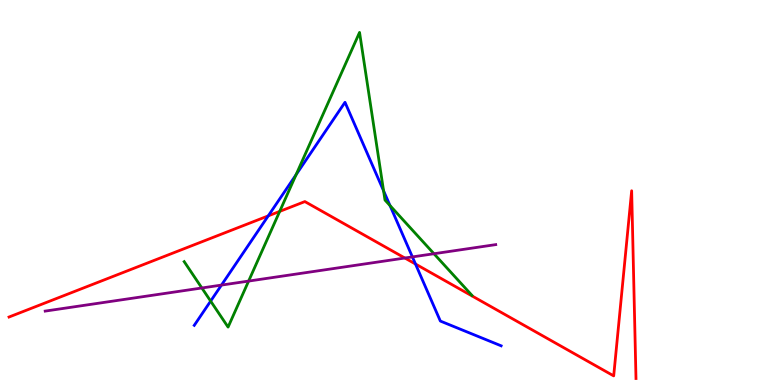[{'lines': ['blue', 'red'], 'intersections': [{'x': 3.46, 'y': 4.39}, {'x': 5.36, 'y': 3.14}]}, {'lines': ['green', 'red'], 'intersections': [{'x': 3.61, 'y': 4.51}]}, {'lines': ['purple', 'red'], 'intersections': [{'x': 5.22, 'y': 3.3}]}, {'lines': ['blue', 'green'], 'intersections': [{'x': 2.72, 'y': 2.18}, {'x': 3.82, 'y': 5.46}, {'x': 4.95, 'y': 5.04}, {'x': 5.03, 'y': 4.66}]}, {'lines': ['blue', 'purple'], 'intersections': [{'x': 2.86, 'y': 2.6}, {'x': 5.32, 'y': 3.33}]}, {'lines': ['green', 'purple'], 'intersections': [{'x': 2.6, 'y': 2.52}, {'x': 3.21, 'y': 2.7}, {'x': 5.6, 'y': 3.41}]}]